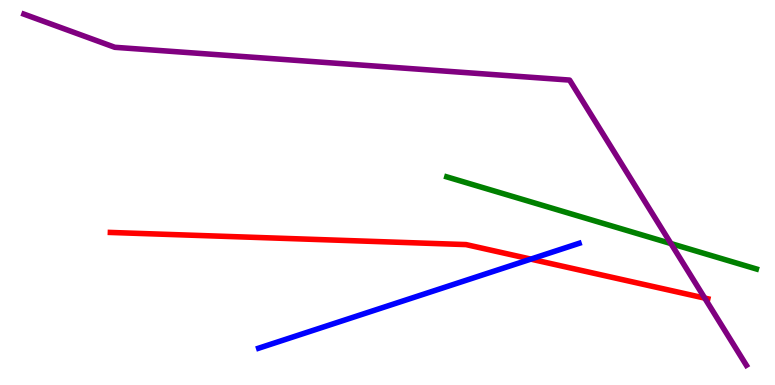[{'lines': ['blue', 'red'], 'intersections': [{'x': 6.85, 'y': 3.27}]}, {'lines': ['green', 'red'], 'intersections': []}, {'lines': ['purple', 'red'], 'intersections': [{'x': 9.09, 'y': 2.26}]}, {'lines': ['blue', 'green'], 'intersections': []}, {'lines': ['blue', 'purple'], 'intersections': []}, {'lines': ['green', 'purple'], 'intersections': [{'x': 8.66, 'y': 3.67}]}]